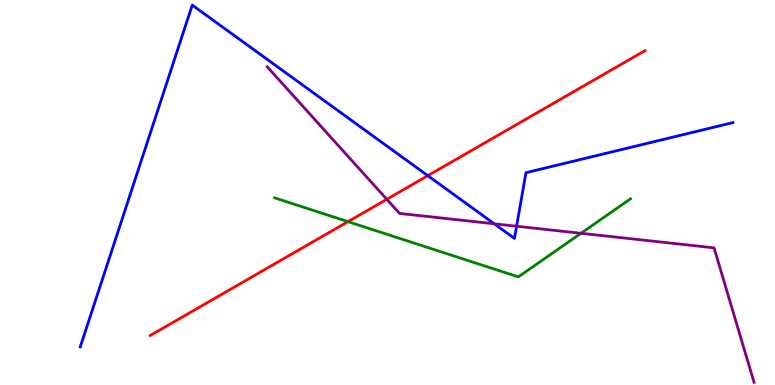[{'lines': ['blue', 'red'], 'intersections': [{'x': 5.52, 'y': 5.44}]}, {'lines': ['green', 'red'], 'intersections': [{'x': 4.49, 'y': 4.24}]}, {'lines': ['purple', 'red'], 'intersections': [{'x': 4.99, 'y': 4.82}]}, {'lines': ['blue', 'green'], 'intersections': []}, {'lines': ['blue', 'purple'], 'intersections': [{'x': 6.38, 'y': 4.19}, {'x': 6.67, 'y': 4.12}]}, {'lines': ['green', 'purple'], 'intersections': [{'x': 7.5, 'y': 3.94}]}]